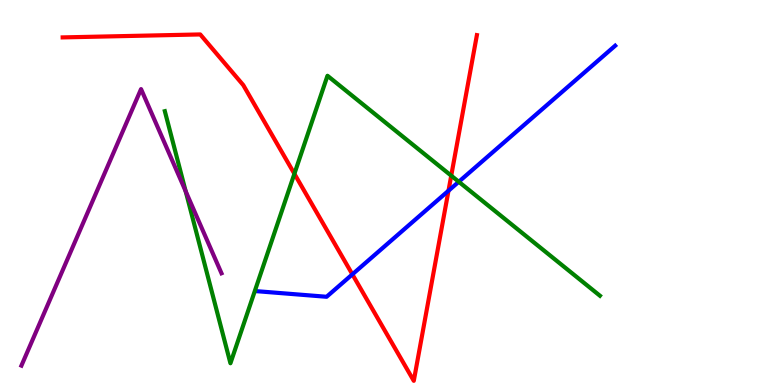[{'lines': ['blue', 'red'], 'intersections': [{'x': 4.55, 'y': 2.87}, {'x': 5.79, 'y': 5.05}]}, {'lines': ['green', 'red'], 'intersections': [{'x': 3.8, 'y': 5.49}, {'x': 5.82, 'y': 5.44}]}, {'lines': ['purple', 'red'], 'intersections': []}, {'lines': ['blue', 'green'], 'intersections': [{'x': 5.92, 'y': 5.28}]}, {'lines': ['blue', 'purple'], 'intersections': []}, {'lines': ['green', 'purple'], 'intersections': [{'x': 2.4, 'y': 5.03}]}]